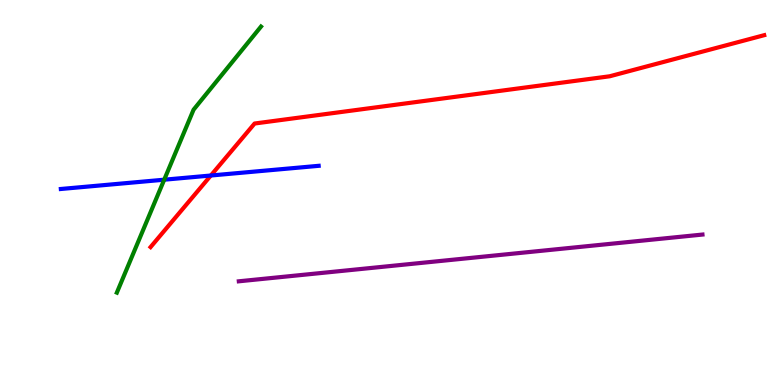[{'lines': ['blue', 'red'], 'intersections': [{'x': 2.72, 'y': 5.44}]}, {'lines': ['green', 'red'], 'intersections': []}, {'lines': ['purple', 'red'], 'intersections': []}, {'lines': ['blue', 'green'], 'intersections': [{'x': 2.12, 'y': 5.33}]}, {'lines': ['blue', 'purple'], 'intersections': []}, {'lines': ['green', 'purple'], 'intersections': []}]